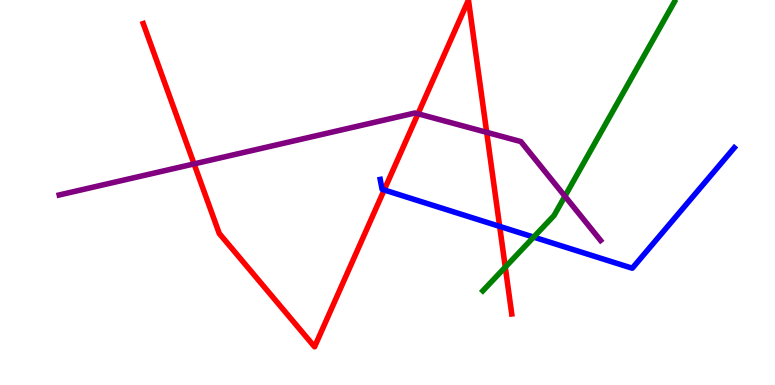[{'lines': ['blue', 'red'], 'intersections': [{'x': 4.96, 'y': 5.07}, {'x': 6.45, 'y': 4.12}]}, {'lines': ['green', 'red'], 'intersections': [{'x': 6.52, 'y': 3.06}]}, {'lines': ['purple', 'red'], 'intersections': [{'x': 2.5, 'y': 5.74}, {'x': 5.39, 'y': 7.04}, {'x': 6.28, 'y': 6.56}]}, {'lines': ['blue', 'green'], 'intersections': [{'x': 6.89, 'y': 3.84}]}, {'lines': ['blue', 'purple'], 'intersections': []}, {'lines': ['green', 'purple'], 'intersections': [{'x': 7.29, 'y': 4.9}]}]